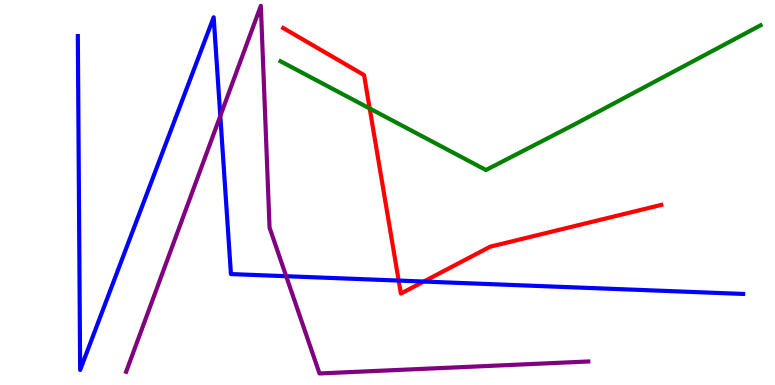[{'lines': ['blue', 'red'], 'intersections': [{'x': 5.14, 'y': 2.71}, {'x': 5.47, 'y': 2.69}]}, {'lines': ['green', 'red'], 'intersections': [{'x': 4.77, 'y': 7.18}]}, {'lines': ['purple', 'red'], 'intersections': []}, {'lines': ['blue', 'green'], 'intersections': []}, {'lines': ['blue', 'purple'], 'intersections': [{'x': 2.84, 'y': 6.99}, {'x': 3.69, 'y': 2.83}]}, {'lines': ['green', 'purple'], 'intersections': []}]